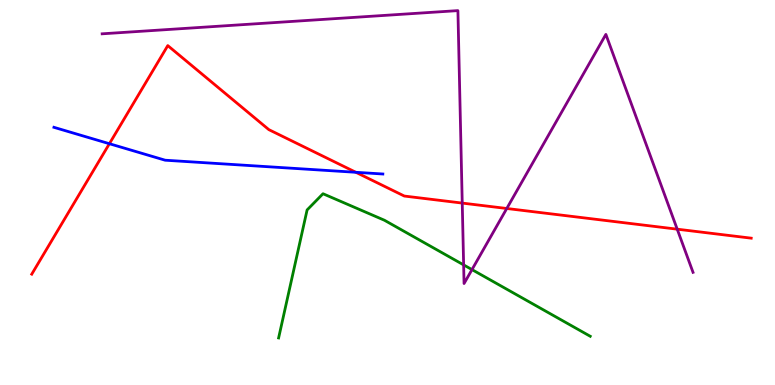[{'lines': ['blue', 'red'], 'intersections': [{'x': 1.41, 'y': 6.27}, {'x': 4.59, 'y': 5.52}]}, {'lines': ['green', 'red'], 'intersections': []}, {'lines': ['purple', 'red'], 'intersections': [{'x': 5.96, 'y': 4.73}, {'x': 6.54, 'y': 4.58}, {'x': 8.74, 'y': 4.05}]}, {'lines': ['blue', 'green'], 'intersections': []}, {'lines': ['blue', 'purple'], 'intersections': []}, {'lines': ['green', 'purple'], 'intersections': [{'x': 5.98, 'y': 3.12}, {'x': 6.09, 'y': 3.0}]}]